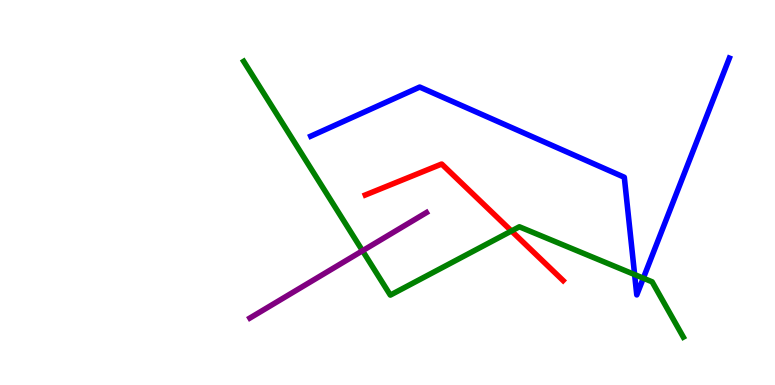[{'lines': ['blue', 'red'], 'intersections': []}, {'lines': ['green', 'red'], 'intersections': [{'x': 6.6, 'y': 4.0}]}, {'lines': ['purple', 'red'], 'intersections': []}, {'lines': ['blue', 'green'], 'intersections': [{'x': 8.19, 'y': 2.87}, {'x': 8.3, 'y': 2.77}]}, {'lines': ['blue', 'purple'], 'intersections': []}, {'lines': ['green', 'purple'], 'intersections': [{'x': 4.68, 'y': 3.49}]}]